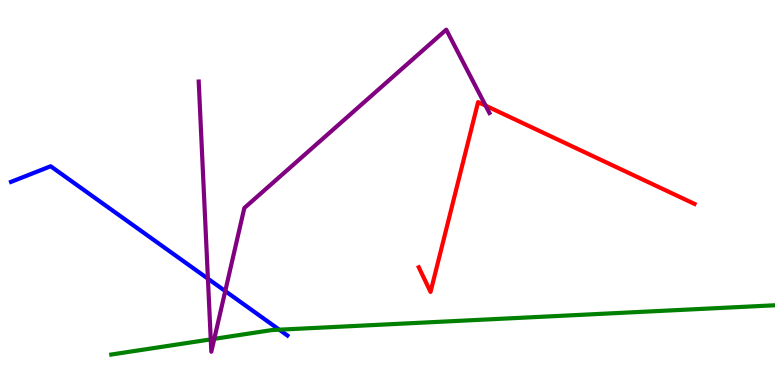[{'lines': ['blue', 'red'], 'intersections': []}, {'lines': ['green', 'red'], 'intersections': []}, {'lines': ['purple', 'red'], 'intersections': [{'x': 6.27, 'y': 7.26}]}, {'lines': ['blue', 'green'], 'intersections': [{'x': 3.6, 'y': 1.44}]}, {'lines': ['blue', 'purple'], 'intersections': [{'x': 2.68, 'y': 2.76}, {'x': 2.91, 'y': 2.44}]}, {'lines': ['green', 'purple'], 'intersections': [{'x': 2.72, 'y': 1.18}, {'x': 2.76, 'y': 1.2}]}]